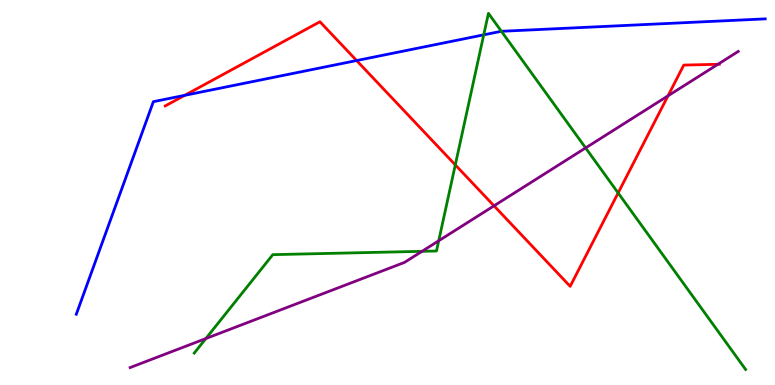[{'lines': ['blue', 'red'], 'intersections': [{'x': 2.38, 'y': 7.52}, {'x': 4.6, 'y': 8.43}]}, {'lines': ['green', 'red'], 'intersections': [{'x': 5.87, 'y': 5.72}, {'x': 7.98, 'y': 4.99}]}, {'lines': ['purple', 'red'], 'intersections': [{'x': 6.37, 'y': 4.65}, {'x': 8.62, 'y': 7.51}, {'x': 9.26, 'y': 8.33}]}, {'lines': ['blue', 'green'], 'intersections': [{'x': 6.24, 'y': 9.1}, {'x': 6.47, 'y': 9.19}]}, {'lines': ['blue', 'purple'], 'intersections': []}, {'lines': ['green', 'purple'], 'intersections': [{'x': 2.66, 'y': 1.21}, {'x': 5.45, 'y': 3.47}, {'x': 5.66, 'y': 3.75}, {'x': 7.56, 'y': 6.16}]}]